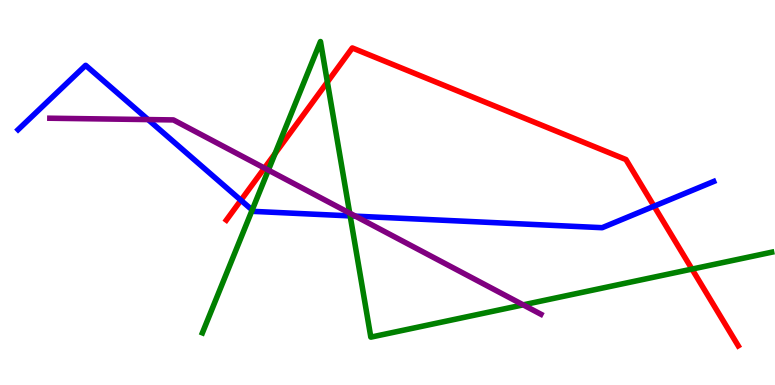[{'lines': ['blue', 'red'], 'intersections': [{'x': 3.11, 'y': 4.8}, {'x': 8.44, 'y': 4.64}]}, {'lines': ['green', 'red'], 'intersections': [{'x': 3.55, 'y': 6.01}, {'x': 4.22, 'y': 7.87}, {'x': 8.93, 'y': 3.01}]}, {'lines': ['purple', 'red'], 'intersections': [{'x': 3.41, 'y': 5.63}]}, {'lines': ['blue', 'green'], 'intersections': [{'x': 3.25, 'y': 4.54}, {'x': 4.52, 'y': 4.39}]}, {'lines': ['blue', 'purple'], 'intersections': [{'x': 1.91, 'y': 6.89}, {'x': 4.59, 'y': 4.39}]}, {'lines': ['green', 'purple'], 'intersections': [{'x': 3.46, 'y': 5.58}, {'x': 4.51, 'y': 4.46}, {'x': 6.75, 'y': 2.08}]}]